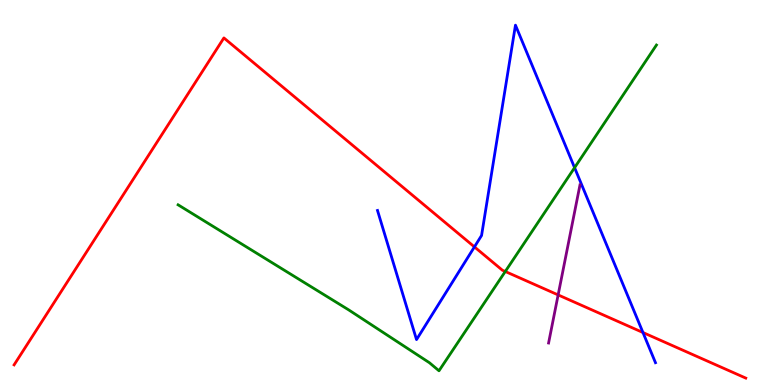[{'lines': ['blue', 'red'], 'intersections': [{'x': 6.12, 'y': 3.59}, {'x': 8.3, 'y': 1.36}]}, {'lines': ['green', 'red'], 'intersections': [{'x': 6.52, 'y': 2.95}]}, {'lines': ['purple', 'red'], 'intersections': [{'x': 7.2, 'y': 2.34}]}, {'lines': ['blue', 'green'], 'intersections': [{'x': 7.41, 'y': 5.64}]}, {'lines': ['blue', 'purple'], 'intersections': []}, {'lines': ['green', 'purple'], 'intersections': []}]